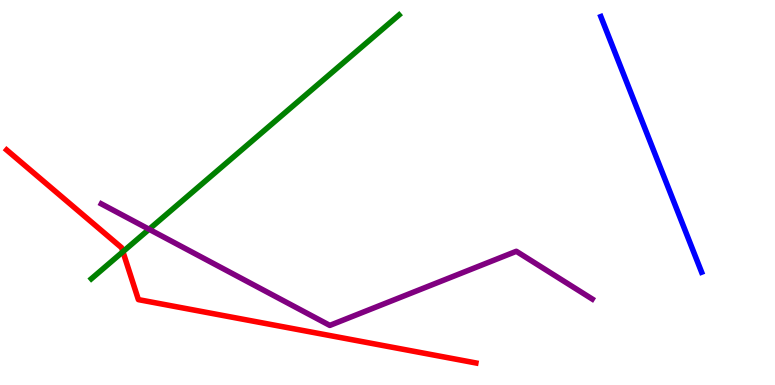[{'lines': ['blue', 'red'], 'intersections': []}, {'lines': ['green', 'red'], 'intersections': [{'x': 1.59, 'y': 3.46}]}, {'lines': ['purple', 'red'], 'intersections': []}, {'lines': ['blue', 'green'], 'intersections': []}, {'lines': ['blue', 'purple'], 'intersections': []}, {'lines': ['green', 'purple'], 'intersections': [{'x': 1.92, 'y': 4.04}]}]